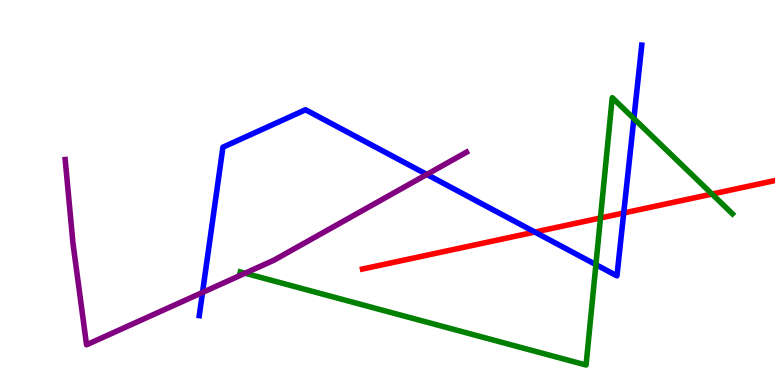[{'lines': ['blue', 'red'], 'intersections': [{'x': 6.9, 'y': 3.97}, {'x': 8.05, 'y': 4.47}]}, {'lines': ['green', 'red'], 'intersections': [{'x': 7.75, 'y': 4.34}, {'x': 9.19, 'y': 4.96}]}, {'lines': ['purple', 'red'], 'intersections': []}, {'lines': ['blue', 'green'], 'intersections': [{'x': 7.69, 'y': 3.13}, {'x': 8.18, 'y': 6.92}]}, {'lines': ['blue', 'purple'], 'intersections': [{'x': 2.61, 'y': 2.4}, {'x': 5.51, 'y': 5.47}]}, {'lines': ['green', 'purple'], 'intersections': [{'x': 3.16, 'y': 2.9}]}]